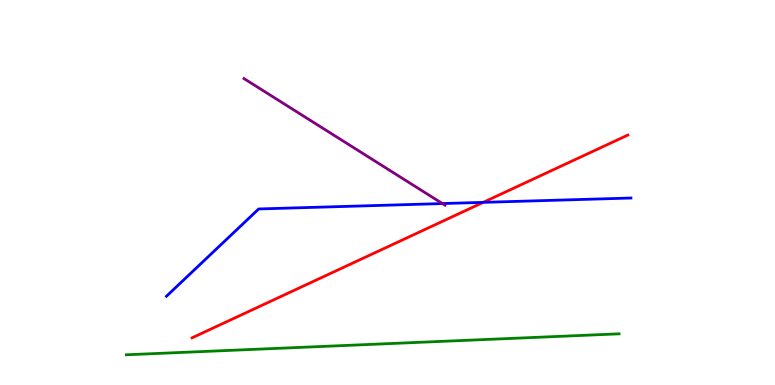[{'lines': ['blue', 'red'], 'intersections': [{'x': 6.24, 'y': 4.74}]}, {'lines': ['green', 'red'], 'intersections': []}, {'lines': ['purple', 'red'], 'intersections': []}, {'lines': ['blue', 'green'], 'intersections': []}, {'lines': ['blue', 'purple'], 'intersections': [{'x': 5.71, 'y': 4.71}]}, {'lines': ['green', 'purple'], 'intersections': []}]